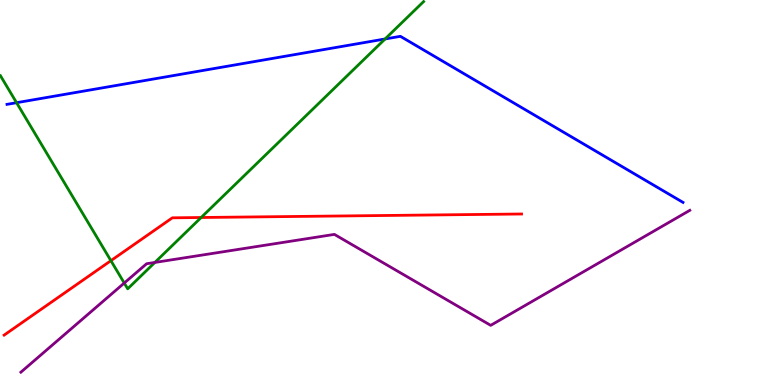[{'lines': ['blue', 'red'], 'intersections': []}, {'lines': ['green', 'red'], 'intersections': [{'x': 1.43, 'y': 3.23}, {'x': 2.6, 'y': 4.35}]}, {'lines': ['purple', 'red'], 'intersections': []}, {'lines': ['blue', 'green'], 'intersections': [{'x': 0.214, 'y': 7.33}, {'x': 4.97, 'y': 8.99}]}, {'lines': ['blue', 'purple'], 'intersections': []}, {'lines': ['green', 'purple'], 'intersections': [{'x': 1.6, 'y': 2.65}, {'x': 2.0, 'y': 3.18}]}]